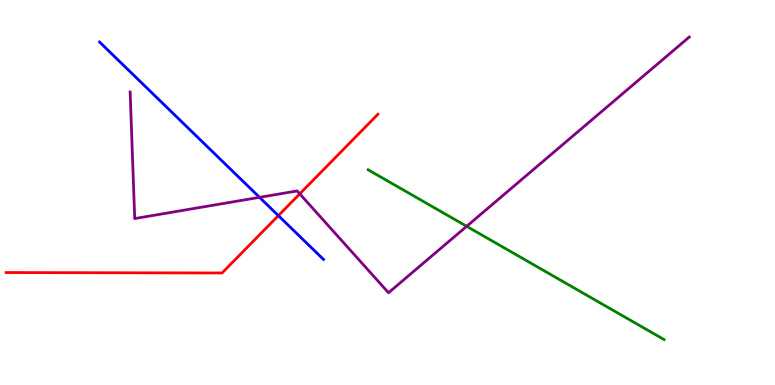[{'lines': ['blue', 'red'], 'intersections': [{'x': 3.59, 'y': 4.4}]}, {'lines': ['green', 'red'], 'intersections': []}, {'lines': ['purple', 'red'], 'intersections': [{'x': 3.87, 'y': 4.97}]}, {'lines': ['blue', 'green'], 'intersections': []}, {'lines': ['blue', 'purple'], 'intersections': [{'x': 3.35, 'y': 4.87}]}, {'lines': ['green', 'purple'], 'intersections': [{'x': 6.02, 'y': 4.12}]}]